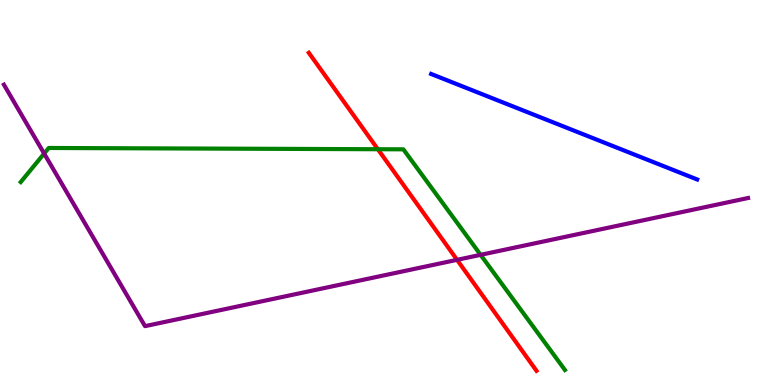[{'lines': ['blue', 'red'], 'intersections': []}, {'lines': ['green', 'red'], 'intersections': [{'x': 4.88, 'y': 6.12}]}, {'lines': ['purple', 'red'], 'intersections': [{'x': 5.9, 'y': 3.25}]}, {'lines': ['blue', 'green'], 'intersections': []}, {'lines': ['blue', 'purple'], 'intersections': []}, {'lines': ['green', 'purple'], 'intersections': [{'x': 0.57, 'y': 6.01}, {'x': 6.2, 'y': 3.38}]}]